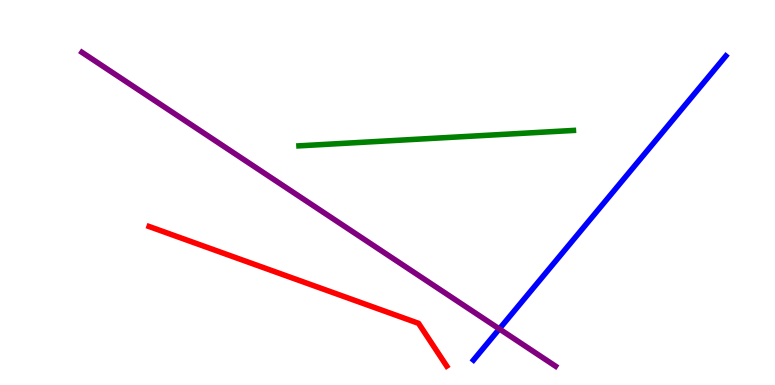[{'lines': ['blue', 'red'], 'intersections': []}, {'lines': ['green', 'red'], 'intersections': []}, {'lines': ['purple', 'red'], 'intersections': []}, {'lines': ['blue', 'green'], 'intersections': []}, {'lines': ['blue', 'purple'], 'intersections': [{'x': 6.44, 'y': 1.46}]}, {'lines': ['green', 'purple'], 'intersections': []}]